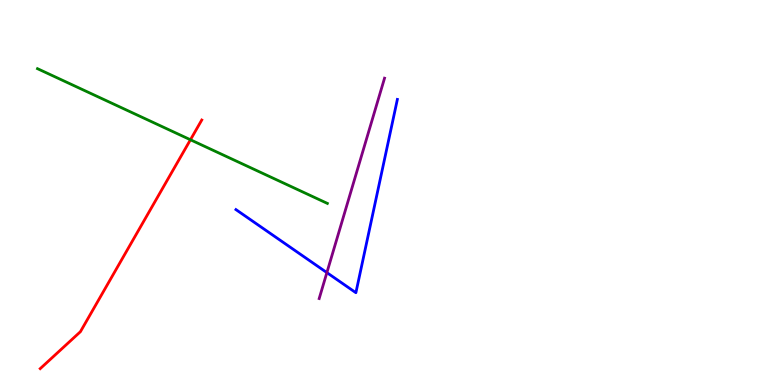[{'lines': ['blue', 'red'], 'intersections': []}, {'lines': ['green', 'red'], 'intersections': [{'x': 2.46, 'y': 6.37}]}, {'lines': ['purple', 'red'], 'intersections': []}, {'lines': ['blue', 'green'], 'intersections': []}, {'lines': ['blue', 'purple'], 'intersections': [{'x': 4.22, 'y': 2.92}]}, {'lines': ['green', 'purple'], 'intersections': []}]